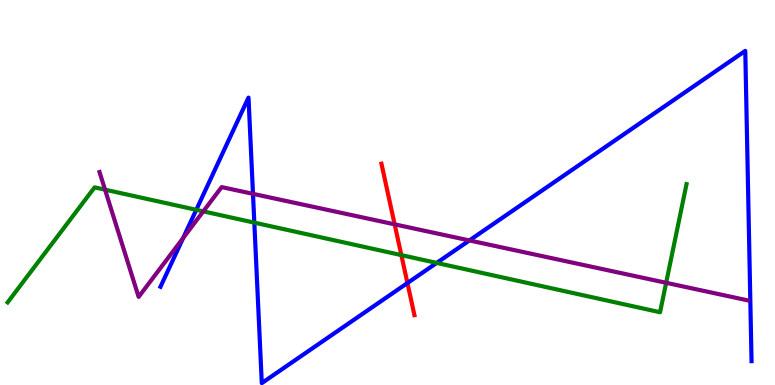[{'lines': ['blue', 'red'], 'intersections': [{'x': 5.26, 'y': 2.65}]}, {'lines': ['green', 'red'], 'intersections': [{'x': 5.18, 'y': 3.37}]}, {'lines': ['purple', 'red'], 'intersections': [{'x': 5.09, 'y': 4.17}]}, {'lines': ['blue', 'green'], 'intersections': [{'x': 2.53, 'y': 4.55}, {'x': 3.28, 'y': 4.22}, {'x': 5.63, 'y': 3.17}]}, {'lines': ['blue', 'purple'], 'intersections': [{'x': 2.36, 'y': 3.82}, {'x': 3.26, 'y': 4.97}, {'x': 6.06, 'y': 3.75}]}, {'lines': ['green', 'purple'], 'intersections': [{'x': 1.36, 'y': 5.07}, {'x': 2.62, 'y': 4.51}, {'x': 8.6, 'y': 2.65}]}]